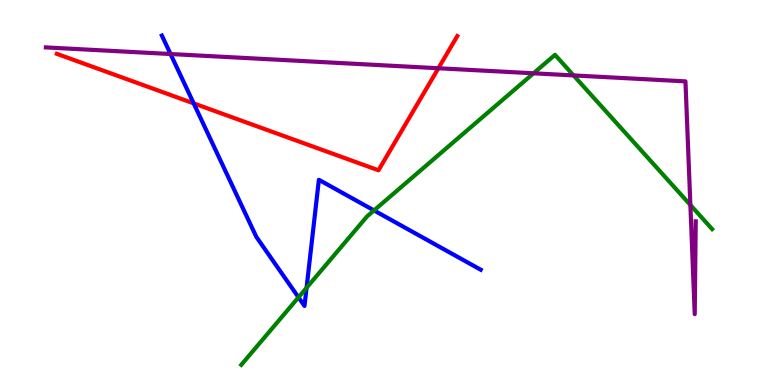[{'lines': ['blue', 'red'], 'intersections': [{'x': 2.5, 'y': 7.32}]}, {'lines': ['green', 'red'], 'intersections': []}, {'lines': ['purple', 'red'], 'intersections': [{'x': 5.66, 'y': 8.23}]}, {'lines': ['blue', 'green'], 'intersections': [{'x': 3.85, 'y': 2.28}, {'x': 3.96, 'y': 2.53}, {'x': 4.83, 'y': 4.53}]}, {'lines': ['blue', 'purple'], 'intersections': [{'x': 2.2, 'y': 8.6}]}, {'lines': ['green', 'purple'], 'intersections': [{'x': 6.88, 'y': 8.1}, {'x': 7.4, 'y': 8.04}, {'x': 8.91, 'y': 4.68}]}]